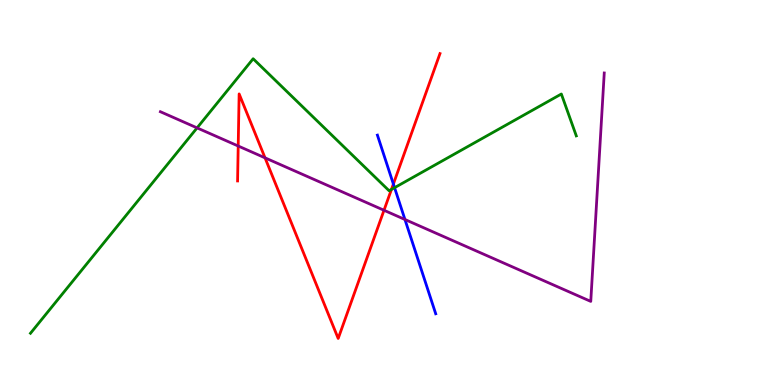[{'lines': ['blue', 'red'], 'intersections': [{'x': 5.08, 'y': 5.22}]}, {'lines': ['green', 'red'], 'intersections': [{'x': 5.05, 'y': 5.08}]}, {'lines': ['purple', 'red'], 'intersections': [{'x': 3.07, 'y': 6.21}, {'x': 3.42, 'y': 5.9}, {'x': 4.95, 'y': 4.54}]}, {'lines': ['blue', 'green'], 'intersections': [{'x': 5.09, 'y': 5.13}]}, {'lines': ['blue', 'purple'], 'intersections': [{'x': 5.23, 'y': 4.3}]}, {'lines': ['green', 'purple'], 'intersections': [{'x': 2.54, 'y': 6.68}]}]